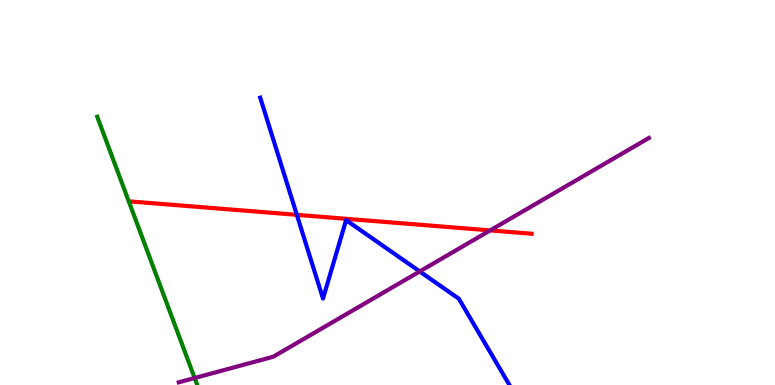[{'lines': ['blue', 'red'], 'intersections': [{'x': 3.83, 'y': 4.42}]}, {'lines': ['green', 'red'], 'intersections': []}, {'lines': ['purple', 'red'], 'intersections': [{'x': 6.33, 'y': 4.02}]}, {'lines': ['blue', 'green'], 'intersections': []}, {'lines': ['blue', 'purple'], 'intersections': [{'x': 5.42, 'y': 2.95}]}, {'lines': ['green', 'purple'], 'intersections': [{'x': 2.51, 'y': 0.181}]}]